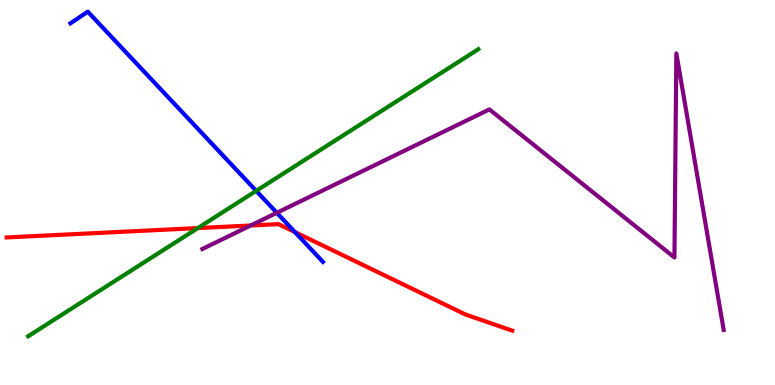[{'lines': ['blue', 'red'], 'intersections': [{'x': 3.81, 'y': 3.97}]}, {'lines': ['green', 'red'], 'intersections': [{'x': 2.55, 'y': 4.08}]}, {'lines': ['purple', 'red'], 'intersections': [{'x': 3.24, 'y': 4.14}]}, {'lines': ['blue', 'green'], 'intersections': [{'x': 3.31, 'y': 5.04}]}, {'lines': ['blue', 'purple'], 'intersections': [{'x': 3.57, 'y': 4.47}]}, {'lines': ['green', 'purple'], 'intersections': []}]